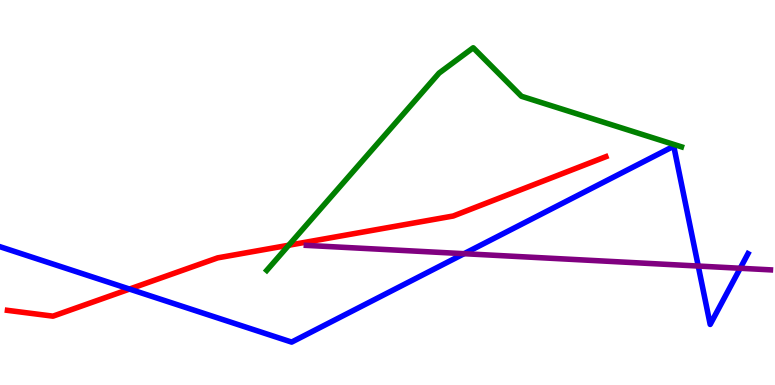[{'lines': ['blue', 'red'], 'intersections': [{'x': 1.67, 'y': 2.49}]}, {'lines': ['green', 'red'], 'intersections': [{'x': 3.73, 'y': 3.63}]}, {'lines': ['purple', 'red'], 'intersections': []}, {'lines': ['blue', 'green'], 'intersections': []}, {'lines': ['blue', 'purple'], 'intersections': [{'x': 5.99, 'y': 3.41}, {'x': 9.01, 'y': 3.09}, {'x': 9.55, 'y': 3.03}]}, {'lines': ['green', 'purple'], 'intersections': []}]